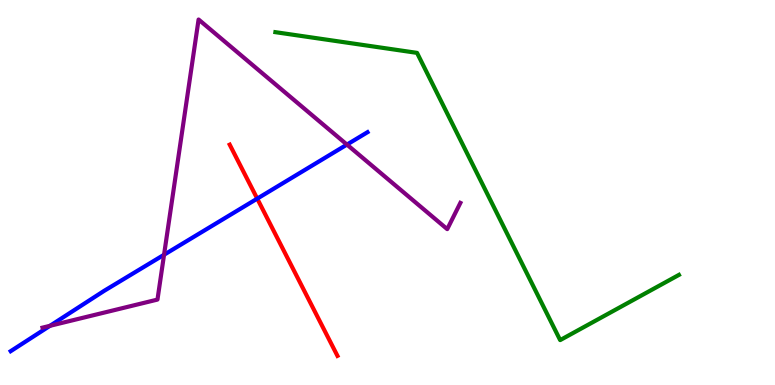[{'lines': ['blue', 'red'], 'intersections': [{'x': 3.32, 'y': 4.84}]}, {'lines': ['green', 'red'], 'intersections': []}, {'lines': ['purple', 'red'], 'intersections': []}, {'lines': ['blue', 'green'], 'intersections': []}, {'lines': ['blue', 'purple'], 'intersections': [{'x': 0.645, 'y': 1.54}, {'x': 2.12, 'y': 3.38}, {'x': 4.48, 'y': 6.24}]}, {'lines': ['green', 'purple'], 'intersections': []}]